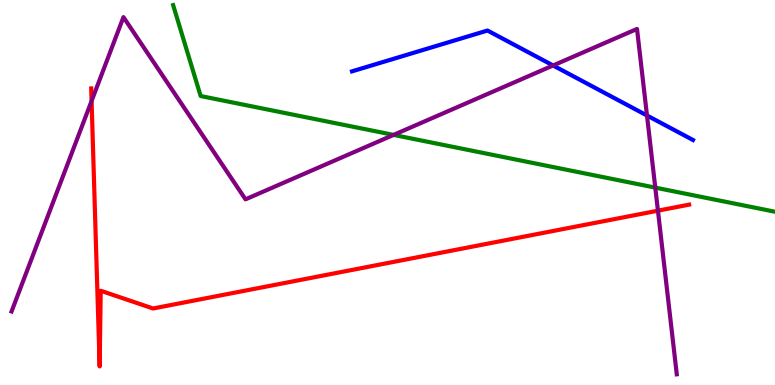[{'lines': ['blue', 'red'], 'intersections': []}, {'lines': ['green', 'red'], 'intersections': []}, {'lines': ['purple', 'red'], 'intersections': [{'x': 1.18, 'y': 7.38}, {'x': 8.49, 'y': 4.53}]}, {'lines': ['blue', 'green'], 'intersections': []}, {'lines': ['blue', 'purple'], 'intersections': [{'x': 7.14, 'y': 8.3}, {'x': 8.35, 'y': 7.0}]}, {'lines': ['green', 'purple'], 'intersections': [{'x': 5.08, 'y': 6.5}, {'x': 8.46, 'y': 5.13}]}]